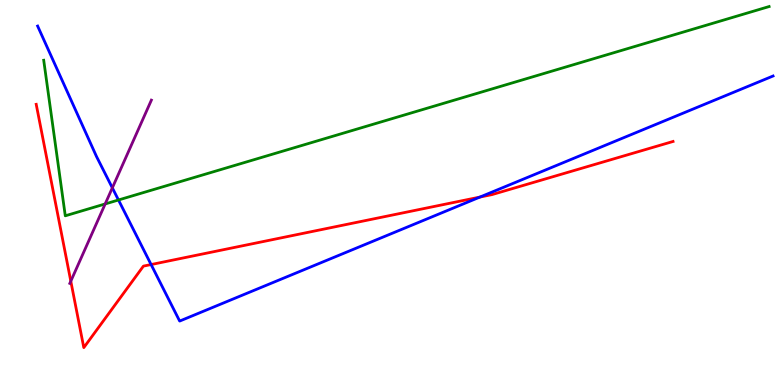[{'lines': ['blue', 'red'], 'intersections': [{'x': 1.95, 'y': 3.13}, {'x': 6.19, 'y': 4.88}]}, {'lines': ['green', 'red'], 'intersections': []}, {'lines': ['purple', 'red'], 'intersections': [{'x': 0.914, 'y': 2.7}]}, {'lines': ['blue', 'green'], 'intersections': [{'x': 1.53, 'y': 4.81}]}, {'lines': ['blue', 'purple'], 'intersections': [{'x': 1.45, 'y': 5.12}]}, {'lines': ['green', 'purple'], 'intersections': [{'x': 1.36, 'y': 4.7}]}]